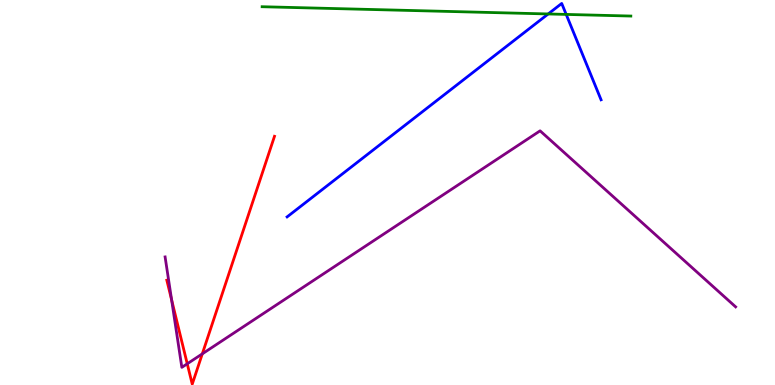[{'lines': ['blue', 'red'], 'intersections': []}, {'lines': ['green', 'red'], 'intersections': []}, {'lines': ['purple', 'red'], 'intersections': [{'x': 2.21, 'y': 2.21}, {'x': 2.42, 'y': 0.551}, {'x': 2.61, 'y': 0.809}]}, {'lines': ['blue', 'green'], 'intersections': [{'x': 7.07, 'y': 9.64}, {'x': 7.31, 'y': 9.63}]}, {'lines': ['blue', 'purple'], 'intersections': []}, {'lines': ['green', 'purple'], 'intersections': []}]